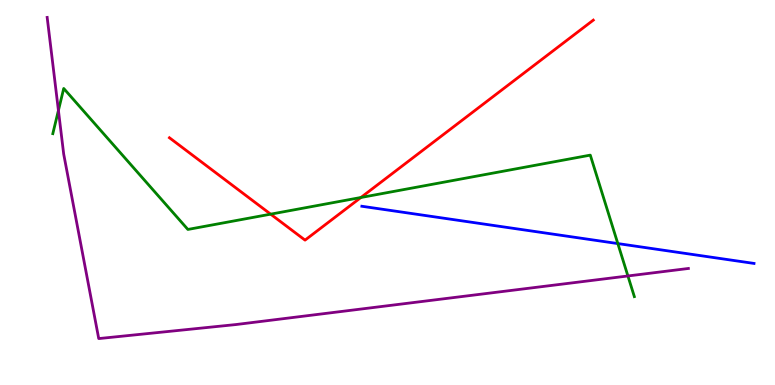[{'lines': ['blue', 'red'], 'intersections': []}, {'lines': ['green', 'red'], 'intersections': [{'x': 3.49, 'y': 4.44}, {'x': 4.66, 'y': 4.87}]}, {'lines': ['purple', 'red'], 'intersections': []}, {'lines': ['blue', 'green'], 'intersections': [{'x': 7.97, 'y': 3.67}]}, {'lines': ['blue', 'purple'], 'intersections': []}, {'lines': ['green', 'purple'], 'intersections': [{'x': 0.754, 'y': 7.13}, {'x': 8.1, 'y': 2.83}]}]